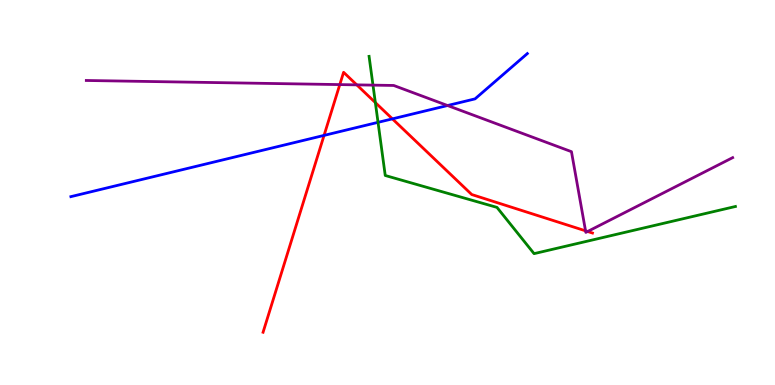[{'lines': ['blue', 'red'], 'intersections': [{'x': 4.18, 'y': 6.48}, {'x': 5.06, 'y': 6.91}]}, {'lines': ['green', 'red'], 'intersections': [{'x': 4.84, 'y': 7.34}]}, {'lines': ['purple', 'red'], 'intersections': [{'x': 4.38, 'y': 7.8}, {'x': 4.6, 'y': 7.8}, {'x': 7.56, 'y': 4.0}, {'x': 7.58, 'y': 3.99}]}, {'lines': ['blue', 'green'], 'intersections': [{'x': 4.88, 'y': 6.82}]}, {'lines': ['blue', 'purple'], 'intersections': [{'x': 5.77, 'y': 7.26}]}, {'lines': ['green', 'purple'], 'intersections': [{'x': 4.81, 'y': 7.79}]}]